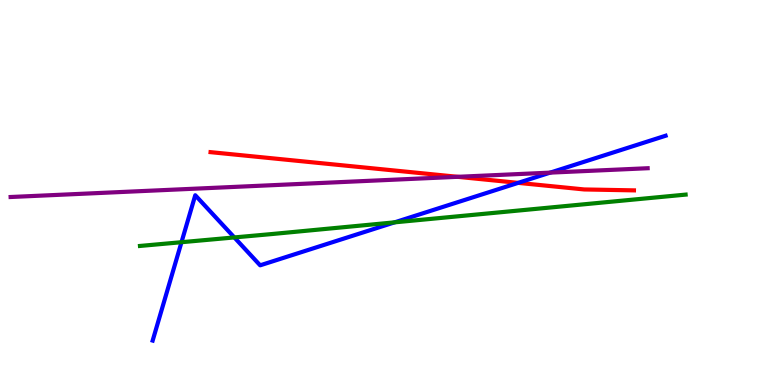[{'lines': ['blue', 'red'], 'intersections': [{'x': 6.69, 'y': 5.25}]}, {'lines': ['green', 'red'], 'intersections': []}, {'lines': ['purple', 'red'], 'intersections': [{'x': 5.9, 'y': 5.41}]}, {'lines': ['blue', 'green'], 'intersections': [{'x': 2.34, 'y': 3.71}, {'x': 3.02, 'y': 3.83}, {'x': 5.09, 'y': 4.22}]}, {'lines': ['blue', 'purple'], 'intersections': [{'x': 7.1, 'y': 5.52}]}, {'lines': ['green', 'purple'], 'intersections': []}]